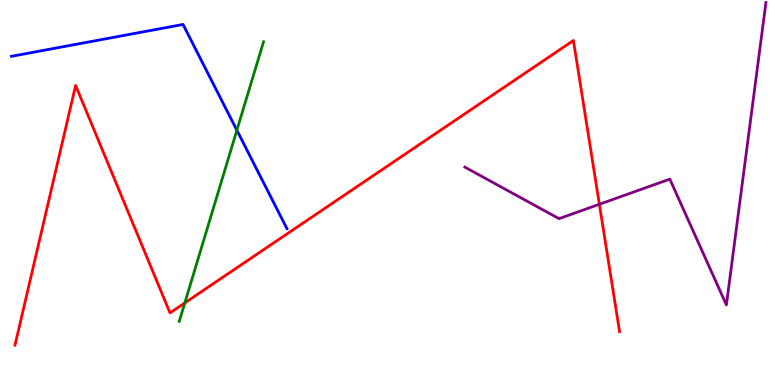[{'lines': ['blue', 'red'], 'intersections': []}, {'lines': ['green', 'red'], 'intersections': [{'x': 2.38, 'y': 2.13}]}, {'lines': ['purple', 'red'], 'intersections': [{'x': 7.73, 'y': 4.69}]}, {'lines': ['blue', 'green'], 'intersections': [{'x': 3.06, 'y': 6.62}]}, {'lines': ['blue', 'purple'], 'intersections': []}, {'lines': ['green', 'purple'], 'intersections': []}]